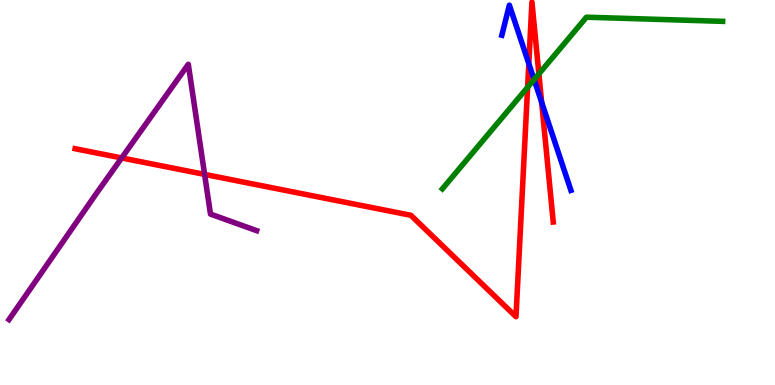[{'lines': ['blue', 'red'], 'intersections': [{'x': 6.82, 'y': 8.35}, {'x': 6.99, 'y': 7.34}]}, {'lines': ['green', 'red'], 'intersections': [{'x': 6.81, 'y': 7.73}, {'x': 6.95, 'y': 8.08}]}, {'lines': ['purple', 'red'], 'intersections': [{'x': 1.57, 'y': 5.9}, {'x': 2.64, 'y': 5.47}]}, {'lines': ['blue', 'green'], 'intersections': [{'x': 6.89, 'y': 7.93}]}, {'lines': ['blue', 'purple'], 'intersections': []}, {'lines': ['green', 'purple'], 'intersections': []}]